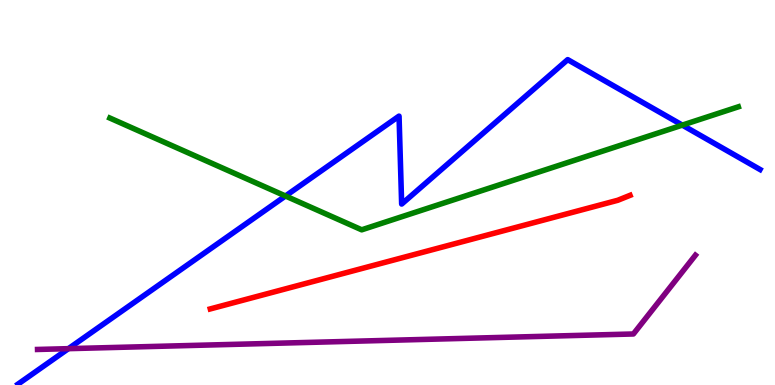[{'lines': ['blue', 'red'], 'intersections': []}, {'lines': ['green', 'red'], 'intersections': []}, {'lines': ['purple', 'red'], 'intersections': []}, {'lines': ['blue', 'green'], 'intersections': [{'x': 3.68, 'y': 4.91}, {'x': 8.8, 'y': 6.75}]}, {'lines': ['blue', 'purple'], 'intersections': [{'x': 0.883, 'y': 0.944}]}, {'lines': ['green', 'purple'], 'intersections': []}]